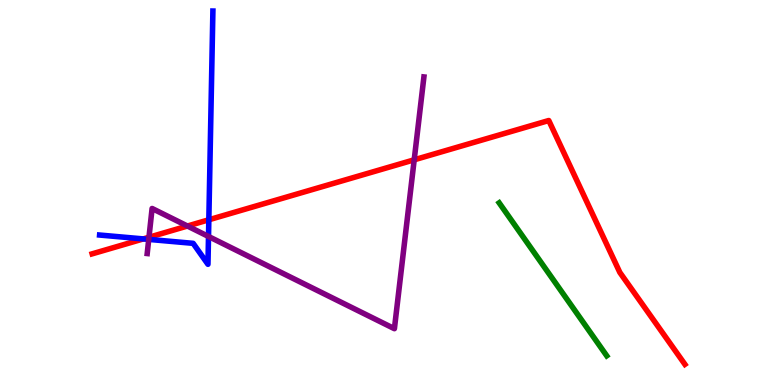[{'lines': ['blue', 'red'], 'intersections': [{'x': 1.85, 'y': 3.79}, {'x': 2.69, 'y': 4.29}]}, {'lines': ['green', 'red'], 'intersections': []}, {'lines': ['purple', 'red'], 'intersections': [{'x': 1.92, 'y': 3.84}, {'x': 2.42, 'y': 4.13}, {'x': 5.34, 'y': 5.85}]}, {'lines': ['blue', 'green'], 'intersections': []}, {'lines': ['blue', 'purple'], 'intersections': [{'x': 1.92, 'y': 3.78}, {'x': 2.69, 'y': 3.86}]}, {'lines': ['green', 'purple'], 'intersections': []}]